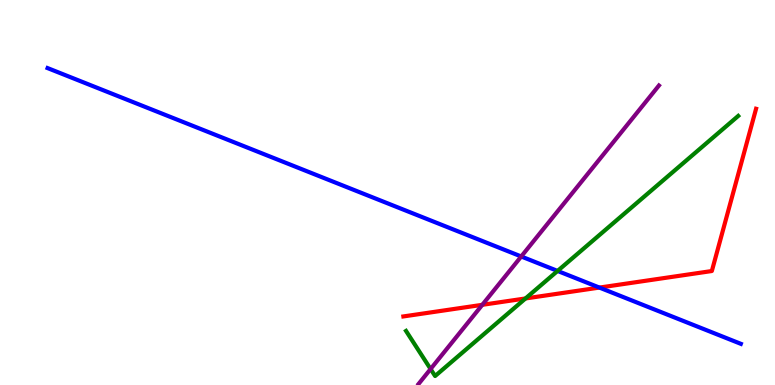[{'lines': ['blue', 'red'], 'intersections': [{'x': 7.73, 'y': 2.53}]}, {'lines': ['green', 'red'], 'intersections': [{'x': 6.78, 'y': 2.25}]}, {'lines': ['purple', 'red'], 'intersections': [{'x': 6.22, 'y': 2.08}]}, {'lines': ['blue', 'green'], 'intersections': [{'x': 7.19, 'y': 2.96}]}, {'lines': ['blue', 'purple'], 'intersections': [{'x': 6.73, 'y': 3.34}]}, {'lines': ['green', 'purple'], 'intersections': [{'x': 5.56, 'y': 0.415}]}]